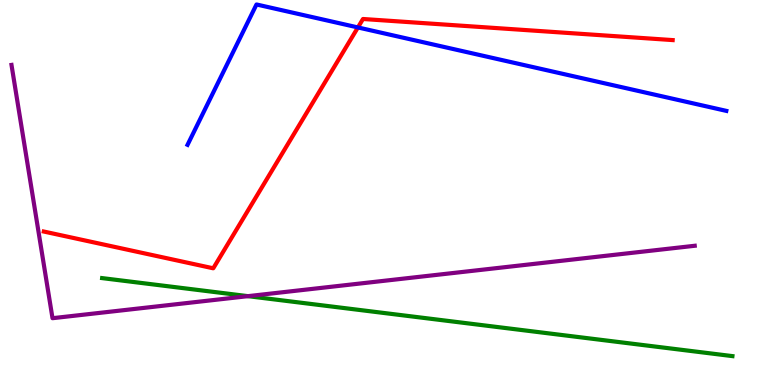[{'lines': ['blue', 'red'], 'intersections': [{'x': 4.62, 'y': 9.29}]}, {'lines': ['green', 'red'], 'intersections': []}, {'lines': ['purple', 'red'], 'intersections': []}, {'lines': ['blue', 'green'], 'intersections': []}, {'lines': ['blue', 'purple'], 'intersections': []}, {'lines': ['green', 'purple'], 'intersections': [{'x': 3.2, 'y': 2.31}]}]